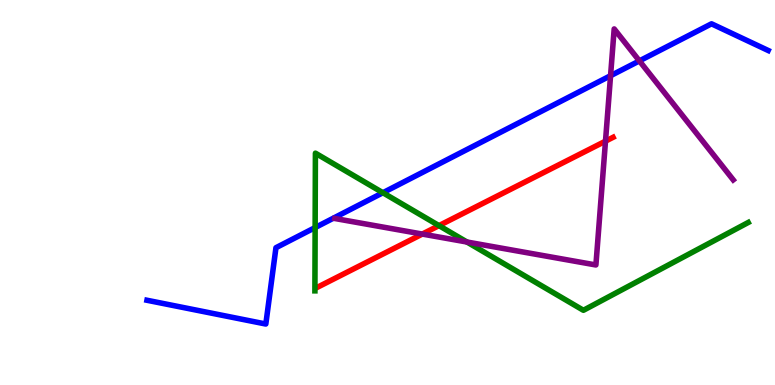[{'lines': ['blue', 'red'], 'intersections': []}, {'lines': ['green', 'red'], 'intersections': [{'x': 5.66, 'y': 4.14}]}, {'lines': ['purple', 'red'], 'intersections': [{'x': 5.45, 'y': 3.92}, {'x': 7.81, 'y': 6.33}]}, {'lines': ['blue', 'green'], 'intersections': [{'x': 4.07, 'y': 4.09}, {'x': 4.94, 'y': 4.99}]}, {'lines': ['blue', 'purple'], 'intersections': [{'x': 7.88, 'y': 8.03}, {'x': 8.25, 'y': 8.42}]}, {'lines': ['green', 'purple'], 'intersections': [{'x': 6.03, 'y': 3.71}]}]